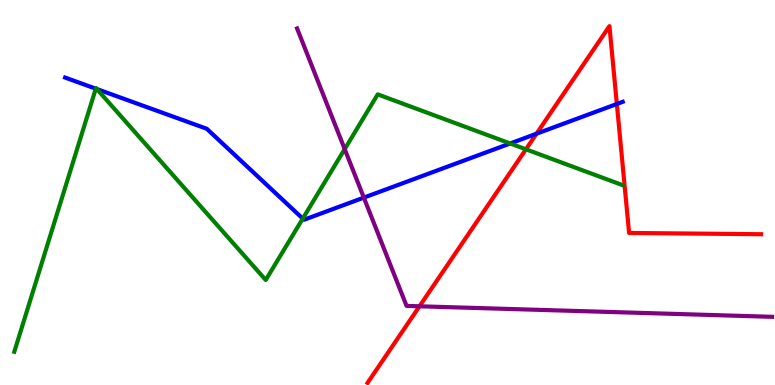[{'lines': ['blue', 'red'], 'intersections': [{'x': 6.92, 'y': 6.53}, {'x': 7.96, 'y': 7.3}]}, {'lines': ['green', 'red'], 'intersections': [{'x': 6.79, 'y': 6.12}]}, {'lines': ['purple', 'red'], 'intersections': [{'x': 5.41, 'y': 2.04}]}, {'lines': ['blue', 'green'], 'intersections': [{'x': 1.24, 'y': 7.7}, {'x': 1.25, 'y': 7.69}, {'x': 3.91, 'y': 4.32}, {'x': 6.58, 'y': 6.27}]}, {'lines': ['blue', 'purple'], 'intersections': [{'x': 4.69, 'y': 4.87}]}, {'lines': ['green', 'purple'], 'intersections': [{'x': 4.45, 'y': 6.13}]}]